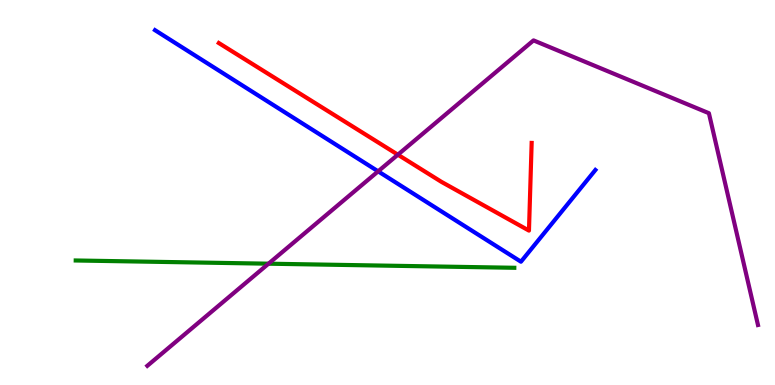[{'lines': ['blue', 'red'], 'intersections': []}, {'lines': ['green', 'red'], 'intersections': []}, {'lines': ['purple', 'red'], 'intersections': [{'x': 5.13, 'y': 5.98}]}, {'lines': ['blue', 'green'], 'intersections': []}, {'lines': ['blue', 'purple'], 'intersections': [{'x': 4.88, 'y': 5.55}]}, {'lines': ['green', 'purple'], 'intersections': [{'x': 3.46, 'y': 3.15}]}]